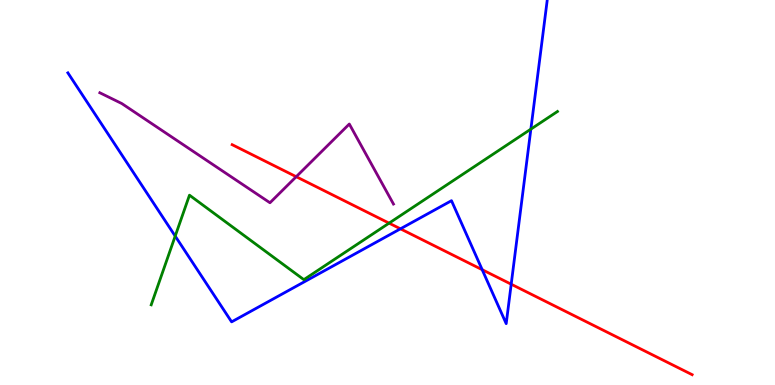[{'lines': ['blue', 'red'], 'intersections': [{'x': 5.17, 'y': 4.06}, {'x': 6.22, 'y': 2.99}, {'x': 6.6, 'y': 2.62}]}, {'lines': ['green', 'red'], 'intersections': [{'x': 5.02, 'y': 4.2}]}, {'lines': ['purple', 'red'], 'intersections': [{'x': 3.82, 'y': 5.41}]}, {'lines': ['blue', 'green'], 'intersections': [{'x': 2.26, 'y': 3.87}, {'x': 6.85, 'y': 6.65}]}, {'lines': ['blue', 'purple'], 'intersections': []}, {'lines': ['green', 'purple'], 'intersections': []}]